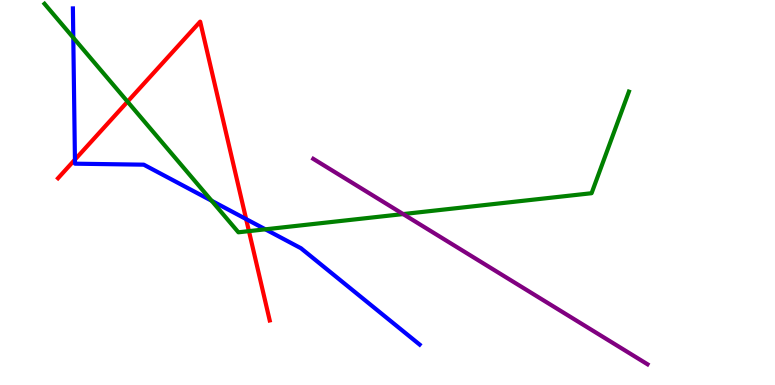[{'lines': ['blue', 'red'], 'intersections': [{'x': 0.967, 'y': 5.85}, {'x': 3.18, 'y': 4.31}]}, {'lines': ['green', 'red'], 'intersections': [{'x': 1.65, 'y': 7.36}, {'x': 3.21, 'y': 4.0}]}, {'lines': ['purple', 'red'], 'intersections': []}, {'lines': ['blue', 'green'], 'intersections': [{'x': 0.946, 'y': 9.02}, {'x': 2.73, 'y': 4.79}, {'x': 3.42, 'y': 4.04}]}, {'lines': ['blue', 'purple'], 'intersections': []}, {'lines': ['green', 'purple'], 'intersections': [{'x': 5.2, 'y': 4.44}]}]